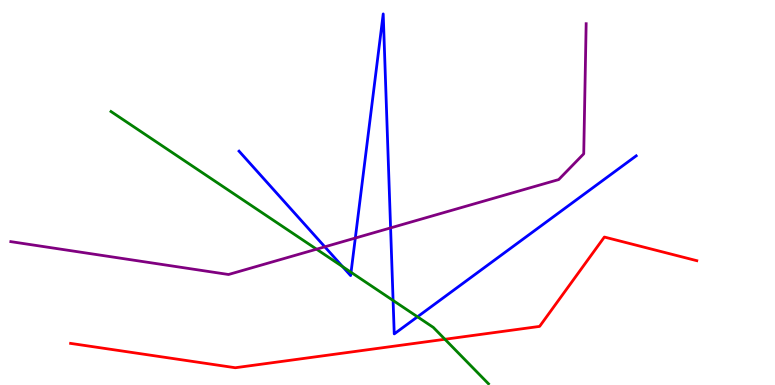[{'lines': ['blue', 'red'], 'intersections': []}, {'lines': ['green', 'red'], 'intersections': [{'x': 5.74, 'y': 1.19}]}, {'lines': ['purple', 'red'], 'intersections': []}, {'lines': ['blue', 'green'], 'intersections': [{'x': 4.42, 'y': 3.07}, {'x': 4.53, 'y': 2.93}, {'x': 5.07, 'y': 2.2}, {'x': 5.39, 'y': 1.77}]}, {'lines': ['blue', 'purple'], 'intersections': [{'x': 4.19, 'y': 3.59}, {'x': 4.58, 'y': 3.82}, {'x': 5.04, 'y': 4.08}]}, {'lines': ['green', 'purple'], 'intersections': [{'x': 4.08, 'y': 3.53}]}]